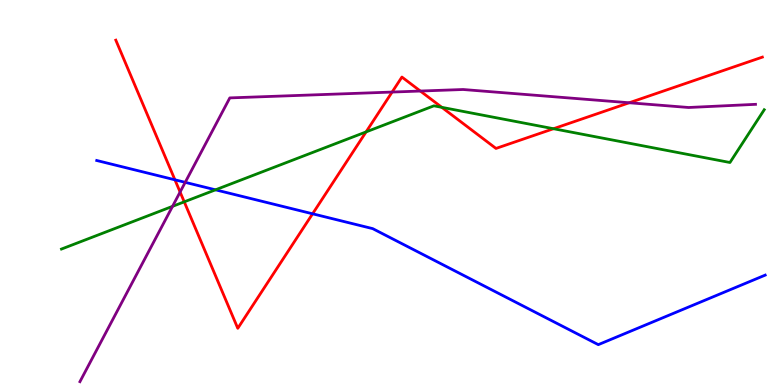[{'lines': ['blue', 'red'], 'intersections': [{'x': 2.26, 'y': 5.33}, {'x': 4.03, 'y': 4.45}]}, {'lines': ['green', 'red'], 'intersections': [{'x': 2.38, 'y': 4.76}, {'x': 4.72, 'y': 6.57}, {'x': 5.7, 'y': 7.21}, {'x': 7.14, 'y': 6.66}]}, {'lines': ['purple', 'red'], 'intersections': [{'x': 2.32, 'y': 5.01}, {'x': 5.06, 'y': 7.61}, {'x': 5.42, 'y': 7.64}, {'x': 8.12, 'y': 7.33}]}, {'lines': ['blue', 'green'], 'intersections': [{'x': 2.78, 'y': 5.07}]}, {'lines': ['blue', 'purple'], 'intersections': [{'x': 2.39, 'y': 5.26}]}, {'lines': ['green', 'purple'], 'intersections': [{'x': 2.23, 'y': 4.64}]}]